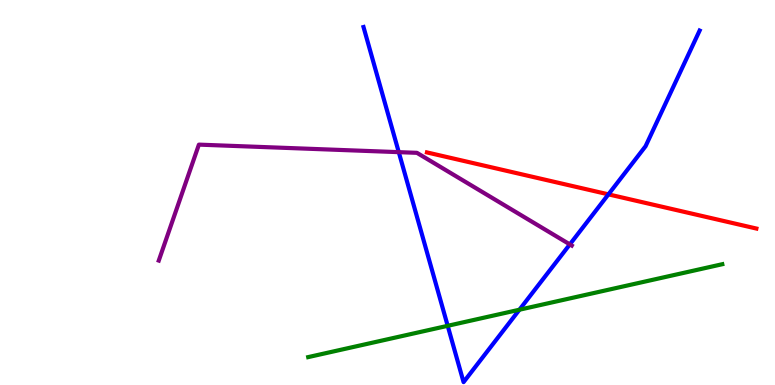[{'lines': ['blue', 'red'], 'intersections': [{'x': 7.85, 'y': 4.95}]}, {'lines': ['green', 'red'], 'intersections': []}, {'lines': ['purple', 'red'], 'intersections': []}, {'lines': ['blue', 'green'], 'intersections': [{'x': 5.78, 'y': 1.54}, {'x': 6.7, 'y': 1.96}]}, {'lines': ['blue', 'purple'], 'intersections': [{'x': 5.15, 'y': 6.05}, {'x': 7.35, 'y': 3.65}]}, {'lines': ['green', 'purple'], 'intersections': []}]